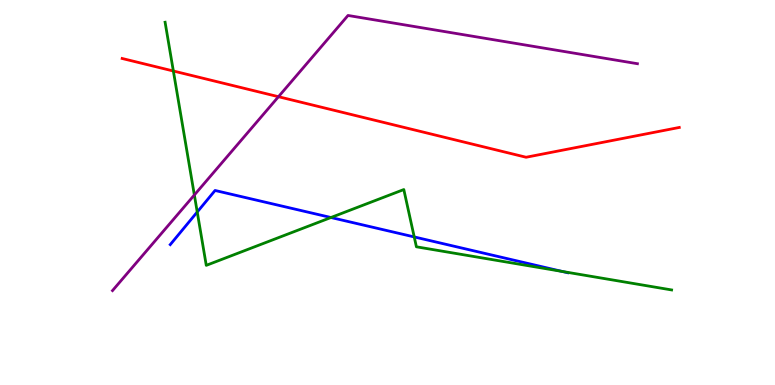[{'lines': ['blue', 'red'], 'intersections': []}, {'lines': ['green', 'red'], 'intersections': [{'x': 2.24, 'y': 8.16}]}, {'lines': ['purple', 'red'], 'intersections': [{'x': 3.59, 'y': 7.49}]}, {'lines': ['blue', 'green'], 'intersections': [{'x': 2.55, 'y': 4.49}, {'x': 4.27, 'y': 4.35}, {'x': 5.34, 'y': 3.85}, {'x': 7.25, 'y': 2.95}]}, {'lines': ['blue', 'purple'], 'intersections': []}, {'lines': ['green', 'purple'], 'intersections': [{'x': 2.51, 'y': 4.94}]}]